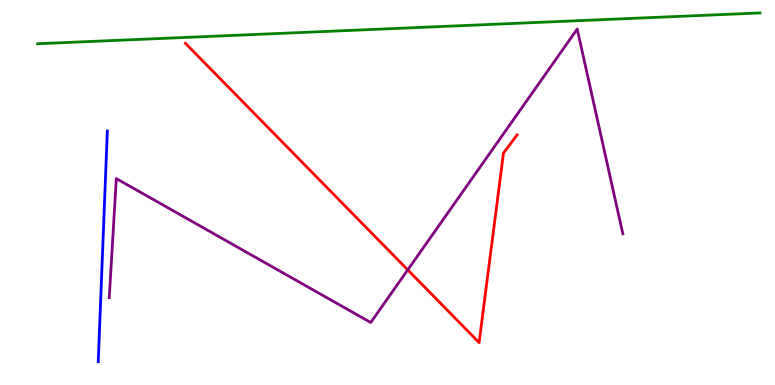[{'lines': ['blue', 'red'], 'intersections': []}, {'lines': ['green', 'red'], 'intersections': []}, {'lines': ['purple', 'red'], 'intersections': [{'x': 5.26, 'y': 2.99}]}, {'lines': ['blue', 'green'], 'intersections': []}, {'lines': ['blue', 'purple'], 'intersections': []}, {'lines': ['green', 'purple'], 'intersections': []}]